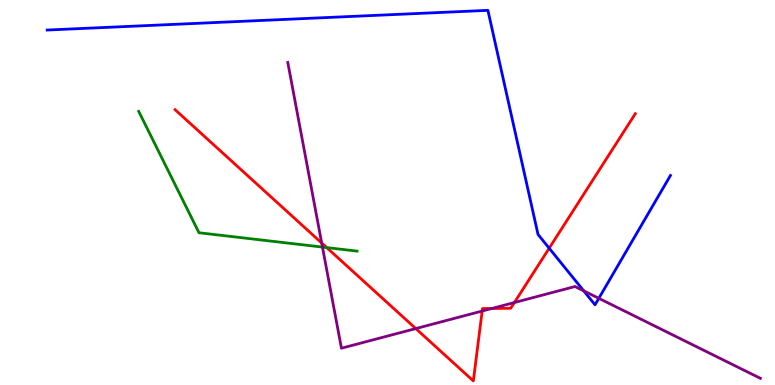[{'lines': ['blue', 'red'], 'intersections': [{'x': 7.09, 'y': 3.55}]}, {'lines': ['green', 'red'], 'intersections': [{'x': 4.22, 'y': 3.57}]}, {'lines': ['purple', 'red'], 'intersections': [{'x': 4.15, 'y': 3.69}, {'x': 5.36, 'y': 1.47}, {'x': 6.22, 'y': 1.92}, {'x': 6.35, 'y': 1.99}, {'x': 6.64, 'y': 2.14}]}, {'lines': ['blue', 'green'], 'intersections': []}, {'lines': ['blue', 'purple'], 'intersections': [{'x': 7.53, 'y': 2.45}, {'x': 7.73, 'y': 2.25}]}, {'lines': ['green', 'purple'], 'intersections': [{'x': 4.16, 'y': 3.58}]}]